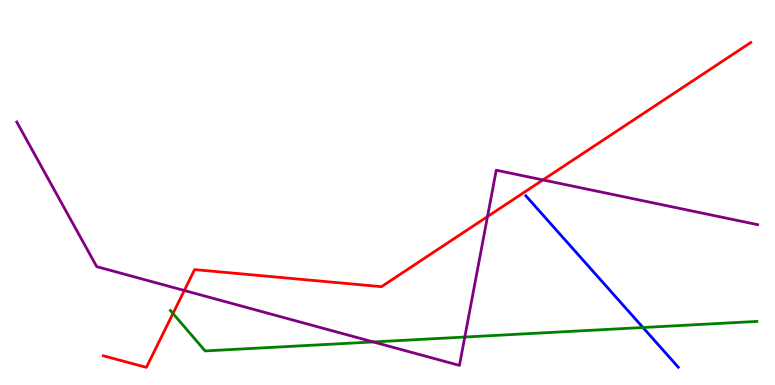[{'lines': ['blue', 'red'], 'intersections': []}, {'lines': ['green', 'red'], 'intersections': [{'x': 2.23, 'y': 1.86}]}, {'lines': ['purple', 'red'], 'intersections': [{'x': 2.38, 'y': 2.45}, {'x': 6.29, 'y': 4.37}, {'x': 7.01, 'y': 5.33}]}, {'lines': ['blue', 'green'], 'intersections': [{'x': 8.3, 'y': 1.49}]}, {'lines': ['blue', 'purple'], 'intersections': []}, {'lines': ['green', 'purple'], 'intersections': [{'x': 4.82, 'y': 1.12}, {'x': 6.0, 'y': 1.25}]}]